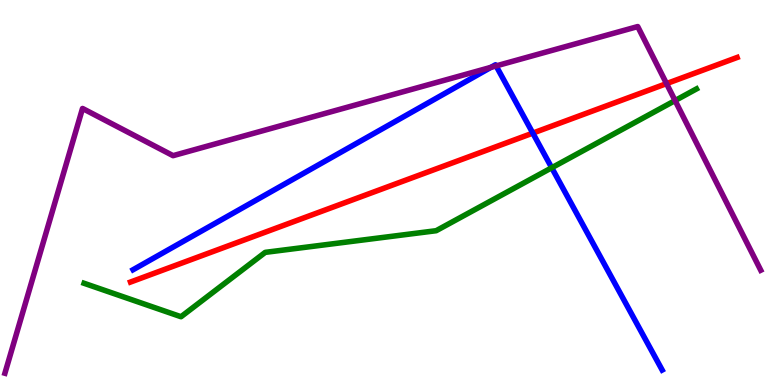[{'lines': ['blue', 'red'], 'intersections': [{'x': 6.88, 'y': 6.54}]}, {'lines': ['green', 'red'], 'intersections': []}, {'lines': ['purple', 'red'], 'intersections': [{'x': 8.6, 'y': 7.83}]}, {'lines': ['blue', 'green'], 'intersections': [{'x': 7.12, 'y': 5.64}]}, {'lines': ['blue', 'purple'], 'intersections': [{'x': 6.33, 'y': 8.25}, {'x': 6.4, 'y': 8.29}]}, {'lines': ['green', 'purple'], 'intersections': [{'x': 8.71, 'y': 7.39}]}]